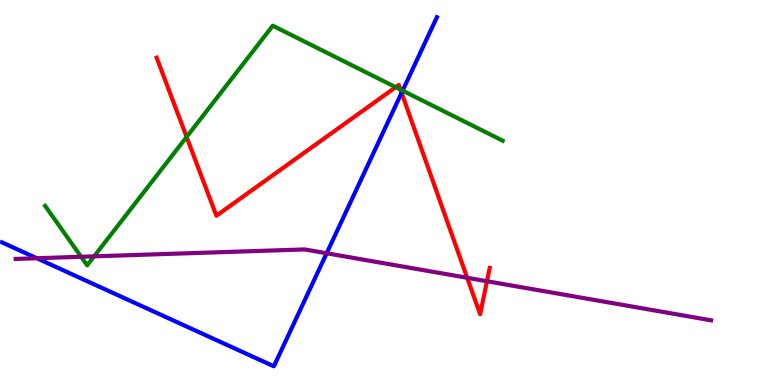[{'lines': ['blue', 'red'], 'intersections': [{'x': 5.18, 'y': 7.59}]}, {'lines': ['green', 'red'], 'intersections': [{'x': 2.41, 'y': 6.44}, {'x': 5.11, 'y': 7.74}, {'x': 5.17, 'y': 7.67}]}, {'lines': ['purple', 'red'], 'intersections': [{'x': 6.03, 'y': 2.78}, {'x': 6.28, 'y': 2.7}]}, {'lines': ['blue', 'green'], 'intersections': [{'x': 5.2, 'y': 7.65}]}, {'lines': ['blue', 'purple'], 'intersections': [{'x': 0.475, 'y': 3.29}, {'x': 4.21, 'y': 3.42}]}, {'lines': ['green', 'purple'], 'intersections': [{'x': 1.05, 'y': 3.33}, {'x': 1.21, 'y': 3.34}]}]